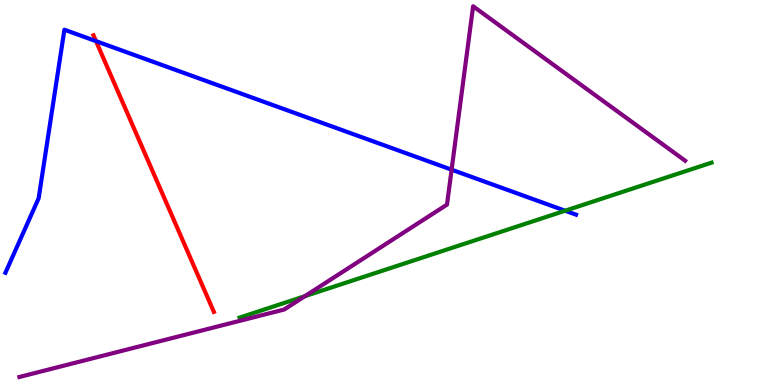[{'lines': ['blue', 'red'], 'intersections': [{'x': 1.24, 'y': 8.93}]}, {'lines': ['green', 'red'], 'intersections': []}, {'lines': ['purple', 'red'], 'intersections': []}, {'lines': ['blue', 'green'], 'intersections': [{'x': 7.29, 'y': 4.53}]}, {'lines': ['blue', 'purple'], 'intersections': [{'x': 5.83, 'y': 5.59}]}, {'lines': ['green', 'purple'], 'intersections': [{'x': 3.93, 'y': 2.31}]}]